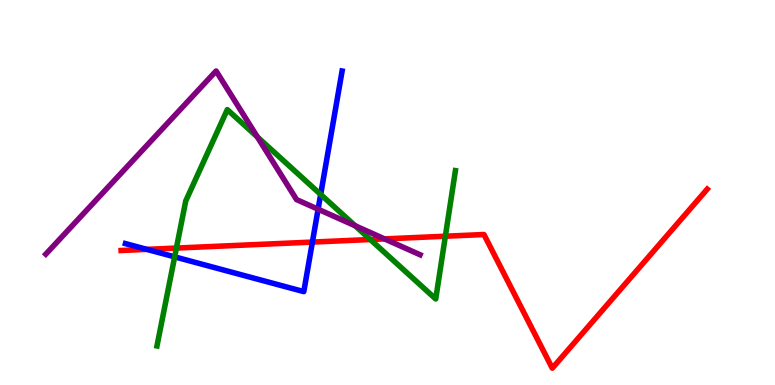[{'lines': ['blue', 'red'], 'intersections': [{'x': 1.89, 'y': 3.52}, {'x': 4.03, 'y': 3.71}]}, {'lines': ['green', 'red'], 'intersections': [{'x': 2.28, 'y': 3.56}, {'x': 4.78, 'y': 3.78}, {'x': 5.75, 'y': 3.86}]}, {'lines': ['purple', 'red'], 'intersections': [{'x': 4.96, 'y': 3.79}]}, {'lines': ['blue', 'green'], 'intersections': [{'x': 2.25, 'y': 3.33}, {'x': 4.14, 'y': 4.95}]}, {'lines': ['blue', 'purple'], 'intersections': [{'x': 4.1, 'y': 4.57}]}, {'lines': ['green', 'purple'], 'intersections': [{'x': 3.32, 'y': 6.44}, {'x': 4.58, 'y': 4.14}]}]